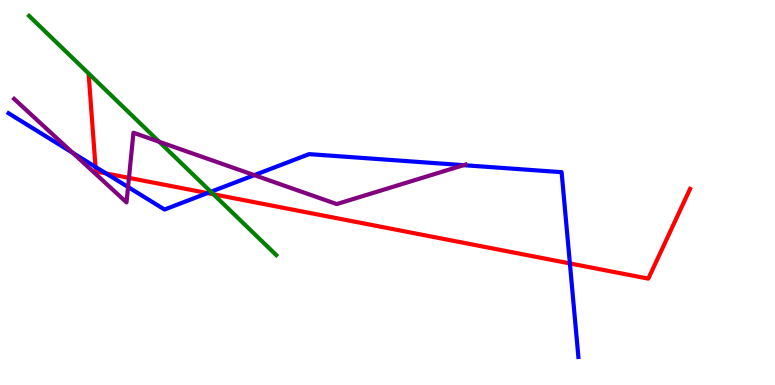[{'lines': ['blue', 'red'], 'intersections': [{'x': 1.23, 'y': 5.66}, {'x': 1.37, 'y': 5.5}, {'x': 2.68, 'y': 4.98}, {'x': 7.35, 'y': 3.16}]}, {'lines': ['green', 'red'], 'intersections': [{'x': 2.75, 'y': 4.95}]}, {'lines': ['purple', 'red'], 'intersections': [{'x': 1.66, 'y': 5.38}]}, {'lines': ['blue', 'green'], 'intersections': [{'x': 2.72, 'y': 5.02}]}, {'lines': ['blue', 'purple'], 'intersections': [{'x': 0.939, 'y': 6.03}, {'x': 1.65, 'y': 5.14}, {'x': 3.28, 'y': 5.45}, {'x': 5.98, 'y': 5.71}]}, {'lines': ['green', 'purple'], 'intersections': [{'x': 2.05, 'y': 6.32}]}]